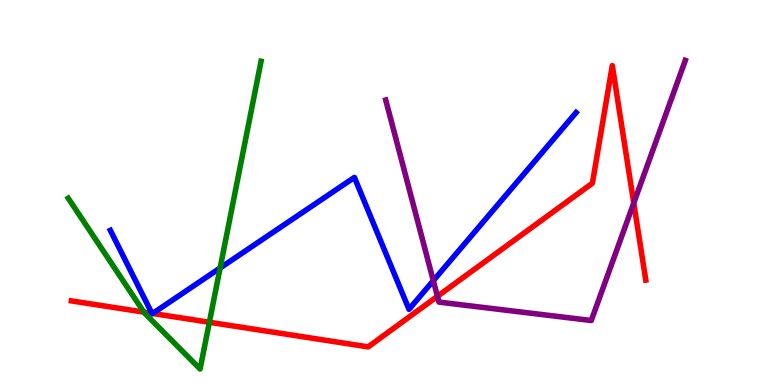[{'lines': ['blue', 'red'], 'intersections': [{'x': 1.96, 'y': 1.86}, {'x': 1.97, 'y': 1.86}]}, {'lines': ['green', 'red'], 'intersections': [{'x': 1.86, 'y': 1.89}, {'x': 2.7, 'y': 1.63}]}, {'lines': ['purple', 'red'], 'intersections': [{'x': 5.64, 'y': 2.3}, {'x': 8.18, 'y': 4.73}]}, {'lines': ['blue', 'green'], 'intersections': [{'x': 2.84, 'y': 3.04}]}, {'lines': ['blue', 'purple'], 'intersections': [{'x': 5.59, 'y': 2.71}]}, {'lines': ['green', 'purple'], 'intersections': []}]